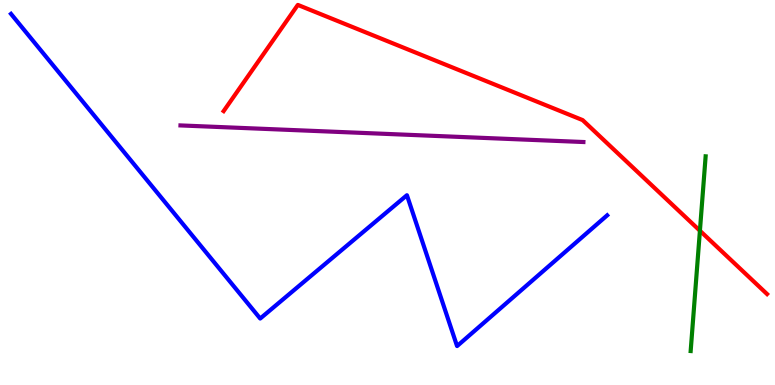[{'lines': ['blue', 'red'], 'intersections': []}, {'lines': ['green', 'red'], 'intersections': [{'x': 9.03, 'y': 4.01}]}, {'lines': ['purple', 'red'], 'intersections': []}, {'lines': ['blue', 'green'], 'intersections': []}, {'lines': ['blue', 'purple'], 'intersections': []}, {'lines': ['green', 'purple'], 'intersections': []}]